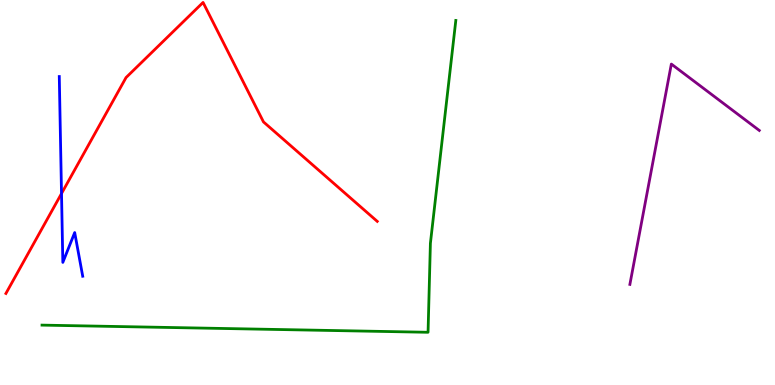[{'lines': ['blue', 'red'], 'intersections': [{'x': 0.794, 'y': 4.97}]}, {'lines': ['green', 'red'], 'intersections': []}, {'lines': ['purple', 'red'], 'intersections': []}, {'lines': ['blue', 'green'], 'intersections': []}, {'lines': ['blue', 'purple'], 'intersections': []}, {'lines': ['green', 'purple'], 'intersections': []}]